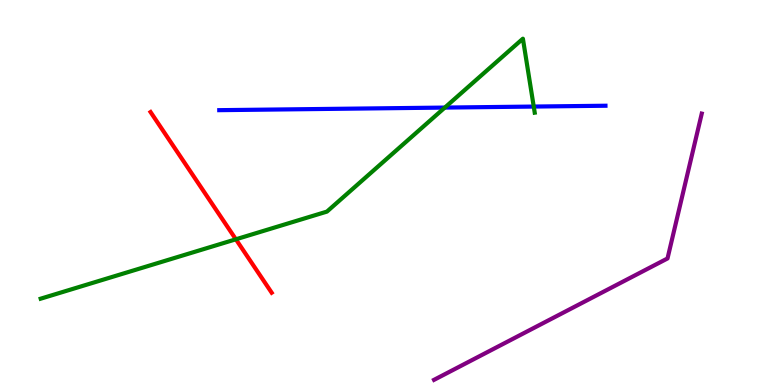[{'lines': ['blue', 'red'], 'intersections': []}, {'lines': ['green', 'red'], 'intersections': [{'x': 3.04, 'y': 3.78}]}, {'lines': ['purple', 'red'], 'intersections': []}, {'lines': ['blue', 'green'], 'intersections': [{'x': 5.74, 'y': 7.21}, {'x': 6.89, 'y': 7.23}]}, {'lines': ['blue', 'purple'], 'intersections': []}, {'lines': ['green', 'purple'], 'intersections': []}]